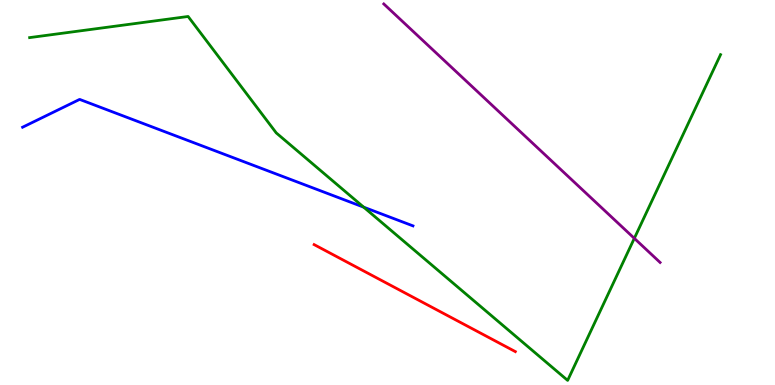[{'lines': ['blue', 'red'], 'intersections': []}, {'lines': ['green', 'red'], 'intersections': []}, {'lines': ['purple', 'red'], 'intersections': []}, {'lines': ['blue', 'green'], 'intersections': [{'x': 4.69, 'y': 4.62}]}, {'lines': ['blue', 'purple'], 'intersections': []}, {'lines': ['green', 'purple'], 'intersections': [{'x': 8.18, 'y': 3.81}]}]